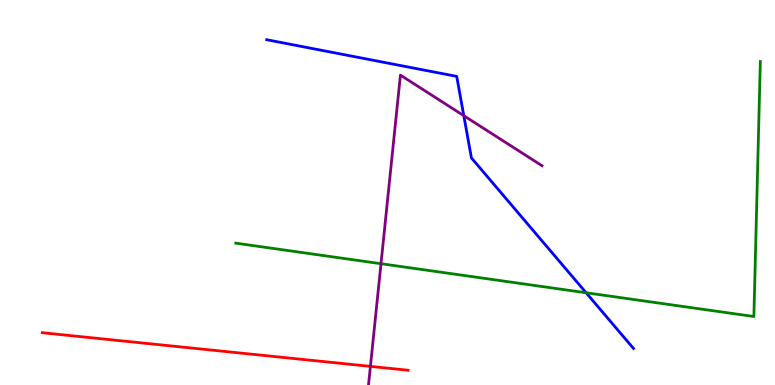[{'lines': ['blue', 'red'], 'intersections': []}, {'lines': ['green', 'red'], 'intersections': []}, {'lines': ['purple', 'red'], 'intersections': [{'x': 4.78, 'y': 0.484}]}, {'lines': ['blue', 'green'], 'intersections': [{'x': 7.56, 'y': 2.4}]}, {'lines': ['blue', 'purple'], 'intersections': [{'x': 5.98, 'y': 7.0}]}, {'lines': ['green', 'purple'], 'intersections': [{'x': 4.92, 'y': 3.15}]}]